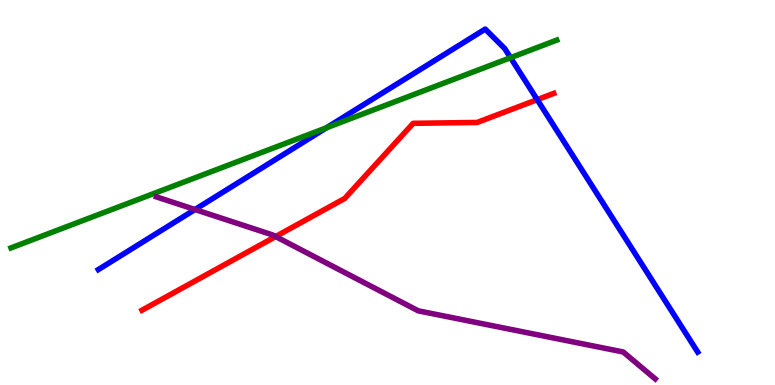[{'lines': ['blue', 'red'], 'intersections': [{'x': 6.93, 'y': 7.41}]}, {'lines': ['green', 'red'], 'intersections': []}, {'lines': ['purple', 'red'], 'intersections': [{'x': 3.56, 'y': 3.86}]}, {'lines': ['blue', 'green'], 'intersections': [{'x': 4.21, 'y': 6.68}, {'x': 6.59, 'y': 8.5}]}, {'lines': ['blue', 'purple'], 'intersections': [{'x': 2.52, 'y': 4.56}]}, {'lines': ['green', 'purple'], 'intersections': []}]